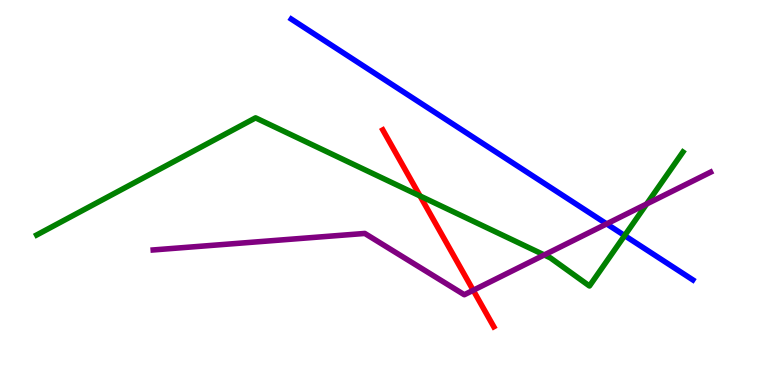[{'lines': ['blue', 'red'], 'intersections': []}, {'lines': ['green', 'red'], 'intersections': [{'x': 5.42, 'y': 4.91}]}, {'lines': ['purple', 'red'], 'intersections': [{'x': 6.11, 'y': 2.46}]}, {'lines': ['blue', 'green'], 'intersections': [{'x': 8.06, 'y': 3.88}]}, {'lines': ['blue', 'purple'], 'intersections': [{'x': 7.83, 'y': 4.18}]}, {'lines': ['green', 'purple'], 'intersections': [{'x': 7.02, 'y': 3.38}, {'x': 8.34, 'y': 4.7}]}]